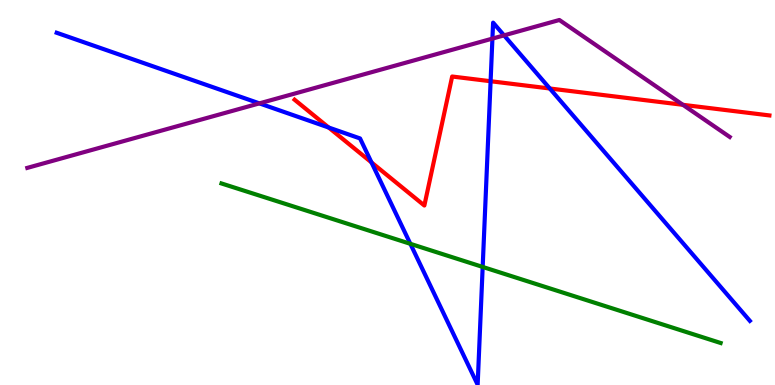[{'lines': ['blue', 'red'], 'intersections': [{'x': 4.24, 'y': 6.69}, {'x': 4.79, 'y': 5.78}, {'x': 6.33, 'y': 7.89}, {'x': 7.09, 'y': 7.7}]}, {'lines': ['green', 'red'], 'intersections': []}, {'lines': ['purple', 'red'], 'intersections': [{'x': 8.81, 'y': 7.28}]}, {'lines': ['blue', 'green'], 'intersections': [{'x': 5.3, 'y': 3.67}, {'x': 6.23, 'y': 3.07}]}, {'lines': ['blue', 'purple'], 'intersections': [{'x': 3.35, 'y': 7.31}, {'x': 6.35, 'y': 9.0}, {'x': 6.5, 'y': 9.08}]}, {'lines': ['green', 'purple'], 'intersections': []}]